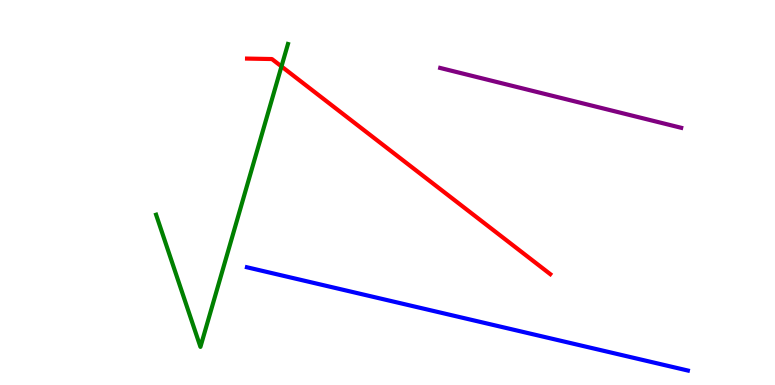[{'lines': ['blue', 'red'], 'intersections': []}, {'lines': ['green', 'red'], 'intersections': [{'x': 3.63, 'y': 8.27}]}, {'lines': ['purple', 'red'], 'intersections': []}, {'lines': ['blue', 'green'], 'intersections': []}, {'lines': ['blue', 'purple'], 'intersections': []}, {'lines': ['green', 'purple'], 'intersections': []}]